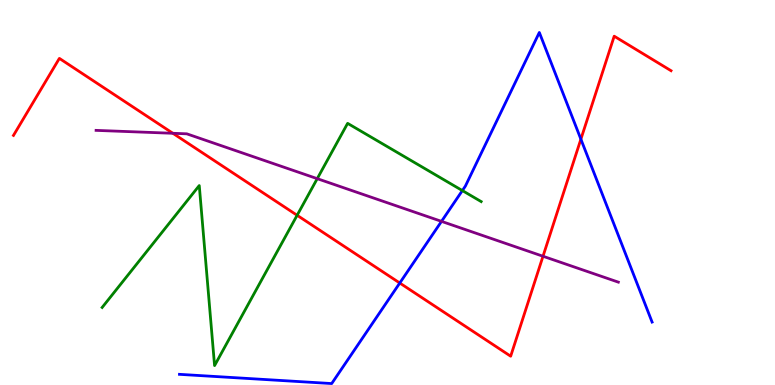[{'lines': ['blue', 'red'], 'intersections': [{'x': 5.16, 'y': 2.65}, {'x': 7.5, 'y': 6.38}]}, {'lines': ['green', 'red'], 'intersections': [{'x': 3.83, 'y': 4.41}]}, {'lines': ['purple', 'red'], 'intersections': [{'x': 2.23, 'y': 6.54}, {'x': 7.01, 'y': 3.34}]}, {'lines': ['blue', 'green'], 'intersections': [{'x': 5.97, 'y': 5.05}]}, {'lines': ['blue', 'purple'], 'intersections': [{'x': 5.7, 'y': 4.25}]}, {'lines': ['green', 'purple'], 'intersections': [{'x': 4.09, 'y': 5.36}]}]